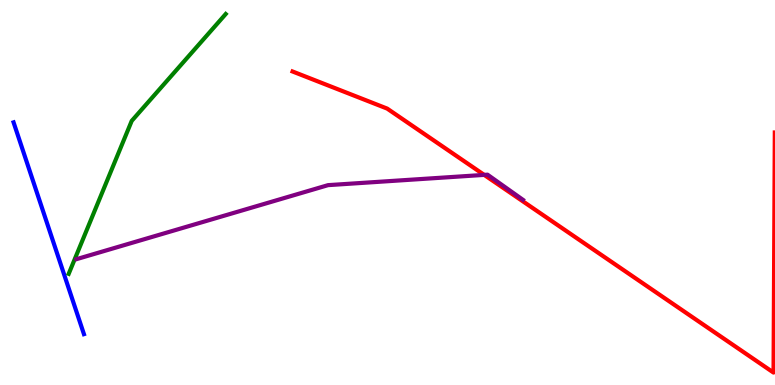[{'lines': ['blue', 'red'], 'intersections': []}, {'lines': ['green', 'red'], 'intersections': []}, {'lines': ['purple', 'red'], 'intersections': [{'x': 6.25, 'y': 5.46}]}, {'lines': ['blue', 'green'], 'intersections': []}, {'lines': ['blue', 'purple'], 'intersections': []}, {'lines': ['green', 'purple'], 'intersections': []}]